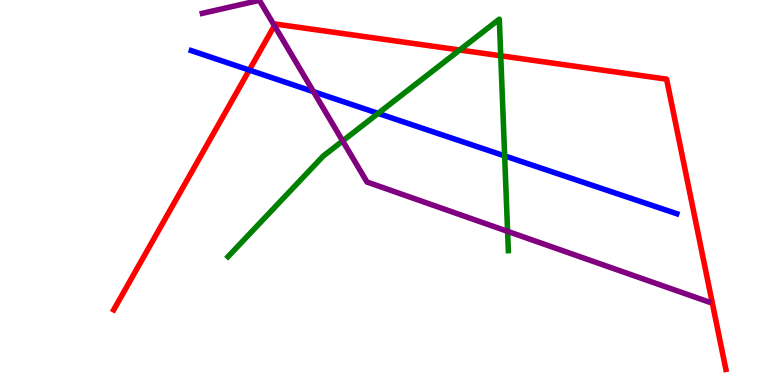[{'lines': ['blue', 'red'], 'intersections': [{'x': 3.22, 'y': 8.18}]}, {'lines': ['green', 'red'], 'intersections': [{'x': 5.93, 'y': 8.7}, {'x': 6.46, 'y': 8.55}]}, {'lines': ['purple', 'red'], 'intersections': [{'x': 3.54, 'y': 9.33}]}, {'lines': ['blue', 'green'], 'intersections': [{'x': 4.88, 'y': 7.06}, {'x': 6.51, 'y': 5.95}]}, {'lines': ['blue', 'purple'], 'intersections': [{'x': 4.04, 'y': 7.62}]}, {'lines': ['green', 'purple'], 'intersections': [{'x': 4.42, 'y': 6.34}, {'x': 6.55, 'y': 3.99}]}]